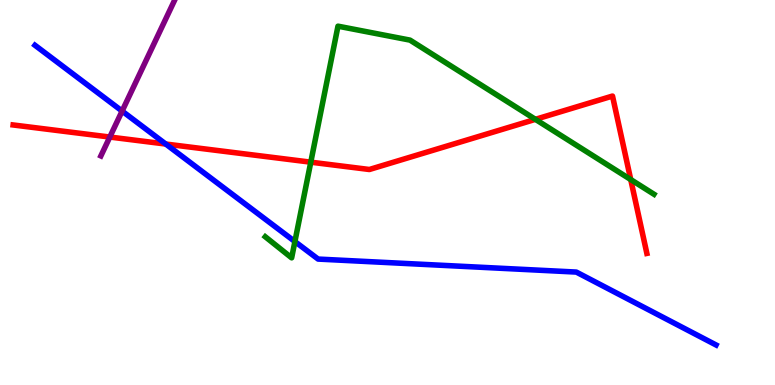[{'lines': ['blue', 'red'], 'intersections': [{'x': 2.14, 'y': 6.26}]}, {'lines': ['green', 'red'], 'intersections': [{'x': 4.01, 'y': 5.79}, {'x': 6.91, 'y': 6.9}, {'x': 8.14, 'y': 5.34}]}, {'lines': ['purple', 'red'], 'intersections': [{'x': 1.42, 'y': 6.44}]}, {'lines': ['blue', 'green'], 'intersections': [{'x': 3.81, 'y': 3.73}]}, {'lines': ['blue', 'purple'], 'intersections': [{'x': 1.58, 'y': 7.11}]}, {'lines': ['green', 'purple'], 'intersections': []}]